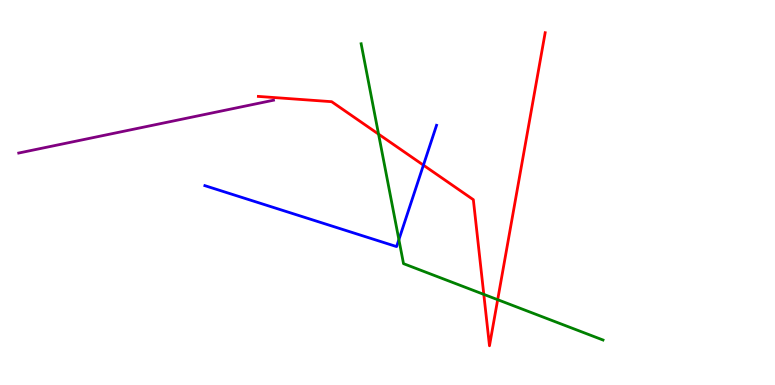[{'lines': ['blue', 'red'], 'intersections': [{'x': 5.46, 'y': 5.71}]}, {'lines': ['green', 'red'], 'intersections': [{'x': 4.88, 'y': 6.52}, {'x': 6.24, 'y': 2.35}, {'x': 6.42, 'y': 2.22}]}, {'lines': ['purple', 'red'], 'intersections': []}, {'lines': ['blue', 'green'], 'intersections': [{'x': 5.15, 'y': 3.78}]}, {'lines': ['blue', 'purple'], 'intersections': []}, {'lines': ['green', 'purple'], 'intersections': []}]